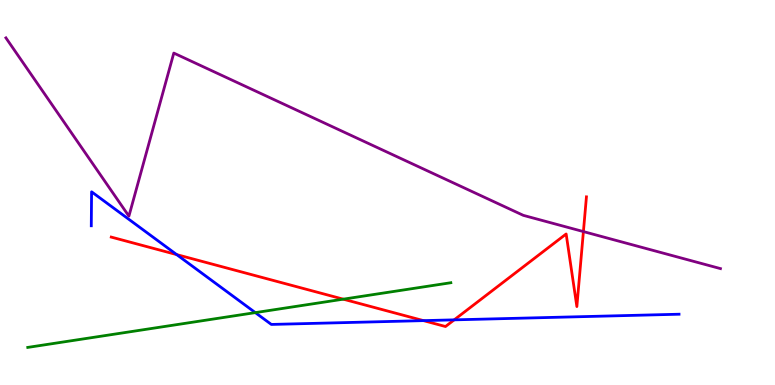[{'lines': ['blue', 'red'], 'intersections': [{'x': 2.28, 'y': 3.39}, {'x': 5.46, 'y': 1.67}, {'x': 5.86, 'y': 1.69}]}, {'lines': ['green', 'red'], 'intersections': [{'x': 4.43, 'y': 2.23}]}, {'lines': ['purple', 'red'], 'intersections': [{'x': 7.53, 'y': 3.98}]}, {'lines': ['blue', 'green'], 'intersections': [{'x': 3.29, 'y': 1.88}]}, {'lines': ['blue', 'purple'], 'intersections': []}, {'lines': ['green', 'purple'], 'intersections': []}]